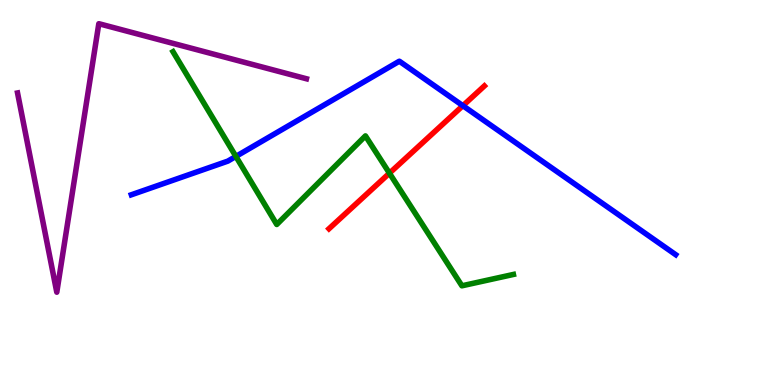[{'lines': ['blue', 'red'], 'intersections': [{'x': 5.97, 'y': 7.25}]}, {'lines': ['green', 'red'], 'intersections': [{'x': 5.03, 'y': 5.5}]}, {'lines': ['purple', 'red'], 'intersections': []}, {'lines': ['blue', 'green'], 'intersections': [{'x': 3.04, 'y': 5.94}]}, {'lines': ['blue', 'purple'], 'intersections': []}, {'lines': ['green', 'purple'], 'intersections': []}]